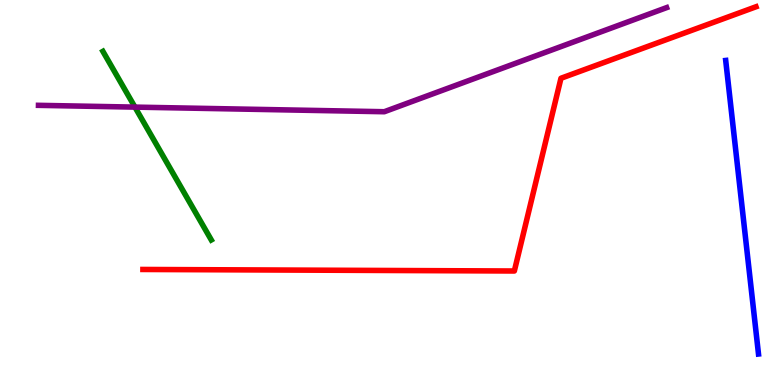[{'lines': ['blue', 'red'], 'intersections': []}, {'lines': ['green', 'red'], 'intersections': []}, {'lines': ['purple', 'red'], 'intersections': []}, {'lines': ['blue', 'green'], 'intersections': []}, {'lines': ['blue', 'purple'], 'intersections': []}, {'lines': ['green', 'purple'], 'intersections': [{'x': 1.74, 'y': 7.22}]}]